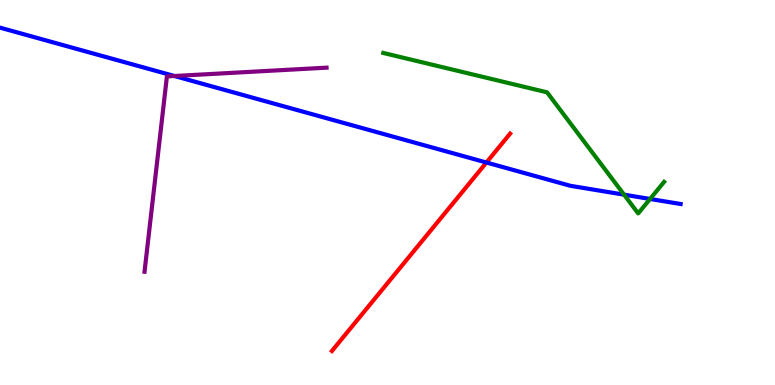[{'lines': ['blue', 'red'], 'intersections': [{'x': 6.28, 'y': 5.78}]}, {'lines': ['green', 'red'], 'intersections': []}, {'lines': ['purple', 'red'], 'intersections': []}, {'lines': ['blue', 'green'], 'intersections': [{'x': 8.05, 'y': 4.94}, {'x': 8.39, 'y': 4.83}]}, {'lines': ['blue', 'purple'], 'intersections': [{'x': 2.25, 'y': 8.03}]}, {'lines': ['green', 'purple'], 'intersections': []}]